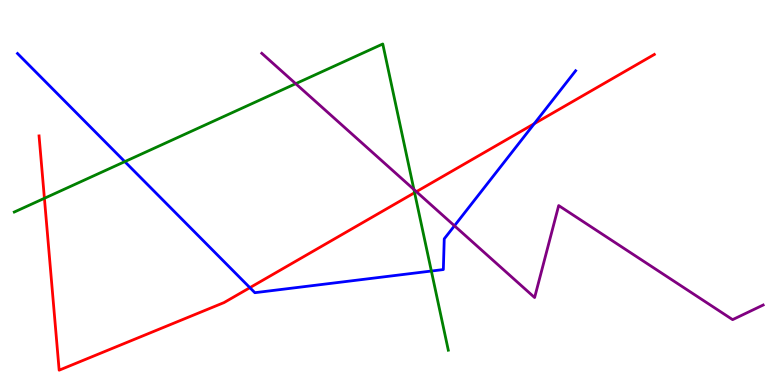[{'lines': ['blue', 'red'], 'intersections': [{'x': 3.22, 'y': 2.53}, {'x': 6.89, 'y': 6.79}]}, {'lines': ['green', 'red'], 'intersections': [{'x': 0.573, 'y': 4.85}, {'x': 5.35, 'y': 4.99}]}, {'lines': ['purple', 'red'], 'intersections': [{'x': 5.37, 'y': 5.02}]}, {'lines': ['blue', 'green'], 'intersections': [{'x': 1.61, 'y': 5.8}, {'x': 5.57, 'y': 2.96}]}, {'lines': ['blue', 'purple'], 'intersections': [{'x': 5.86, 'y': 4.14}]}, {'lines': ['green', 'purple'], 'intersections': [{'x': 3.82, 'y': 7.83}, {'x': 5.34, 'y': 5.08}]}]